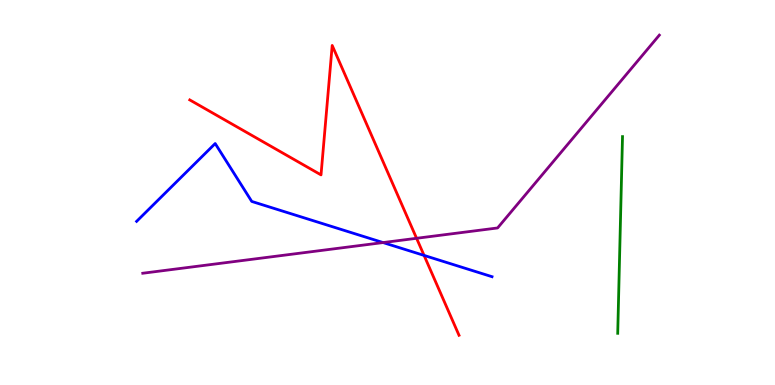[{'lines': ['blue', 'red'], 'intersections': [{'x': 5.47, 'y': 3.37}]}, {'lines': ['green', 'red'], 'intersections': []}, {'lines': ['purple', 'red'], 'intersections': [{'x': 5.38, 'y': 3.81}]}, {'lines': ['blue', 'green'], 'intersections': []}, {'lines': ['blue', 'purple'], 'intersections': [{'x': 4.94, 'y': 3.7}]}, {'lines': ['green', 'purple'], 'intersections': []}]